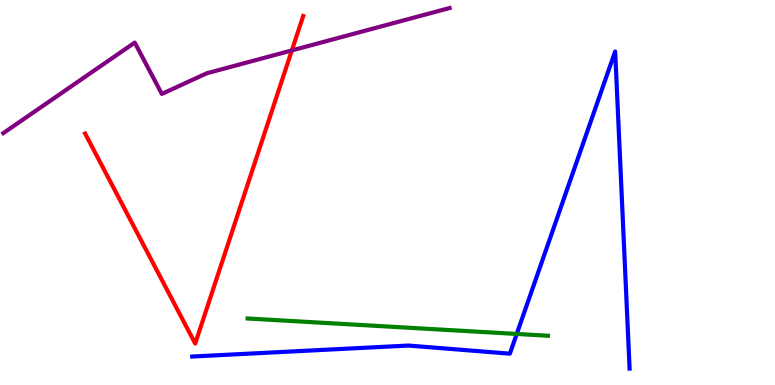[{'lines': ['blue', 'red'], 'intersections': []}, {'lines': ['green', 'red'], 'intersections': []}, {'lines': ['purple', 'red'], 'intersections': [{'x': 3.77, 'y': 8.69}]}, {'lines': ['blue', 'green'], 'intersections': [{'x': 6.67, 'y': 1.33}]}, {'lines': ['blue', 'purple'], 'intersections': []}, {'lines': ['green', 'purple'], 'intersections': []}]